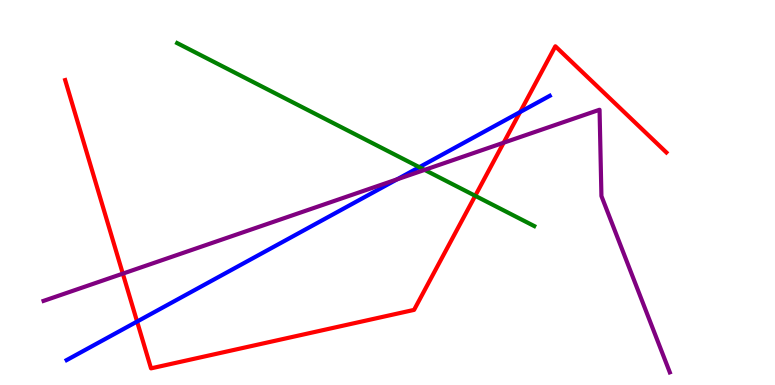[{'lines': ['blue', 'red'], 'intersections': [{'x': 1.77, 'y': 1.65}, {'x': 6.71, 'y': 7.09}]}, {'lines': ['green', 'red'], 'intersections': [{'x': 6.13, 'y': 4.91}]}, {'lines': ['purple', 'red'], 'intersections': [{'x': 1.58, 'y': 2.89}, {'x': 6.5, 'y': 6.29}]}, {'lines': ['blue', 'green'], 'intersections': [{'x': 5.41, 'y': 5.66}]}, {'lines': ['blue', 'purple'], 'intersections': [{'x': 5.12, 'y': 5.34}]}, {'lines': ['green', 'purple'], 'intersections': [{'x': 5.48, 'y': 5.59}]}]